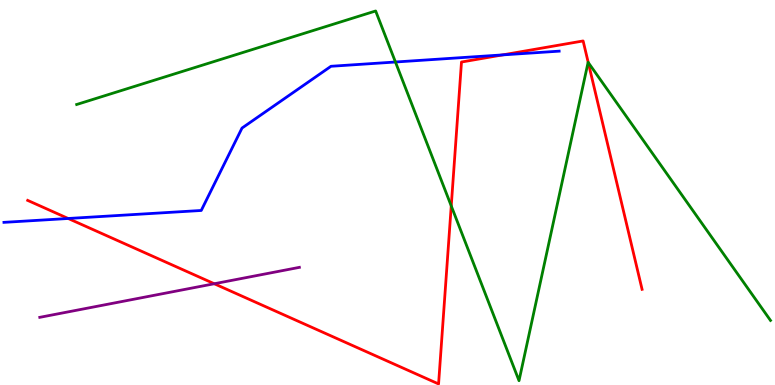[{'lines': ['blue', 'red'], 'intersections': [{'x': 0.88, 'y': 4.33}, {'x': 6.49, 'y': 8.57}]}, {'lines': ['green', 'red'], 'intersections': [{'x': 5.82, 'y': 4.65}, {'x': 7.59, 'y': 8.38}]}, {'lines': ['purple', 'red'], 'intersections': [{'x': 2.76, 'y': 2.63}]}, {'lines': ['blue', 'green'], 'intersections': [{'x': 5.1, 'y': 8.39}]}, {'lines': ['blue', 'purple'], 'intersections': []}, {'lines': ['green', 'purple'], 'intersections': []}]